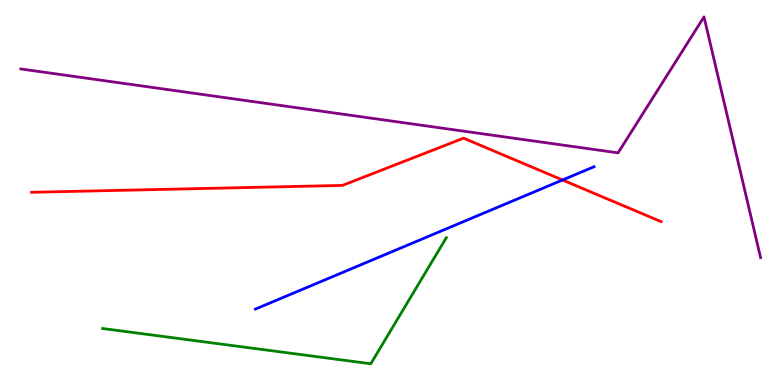[{'lines': ['blue', 'red'], 'intersections': [{'x': 7.26, 'y': 5.32}]}, {'lines': ['green', 'red'], 'intersections': []}, {'lines': ['purple', 'red'], 'intersections': []}, {'lines': ['blue', 'green'], 'intersections': []}, {'lines': ['blue', 'purple'], 'intersections': []}, {'lines': ['green', 'purple'], 'intersections': []}]